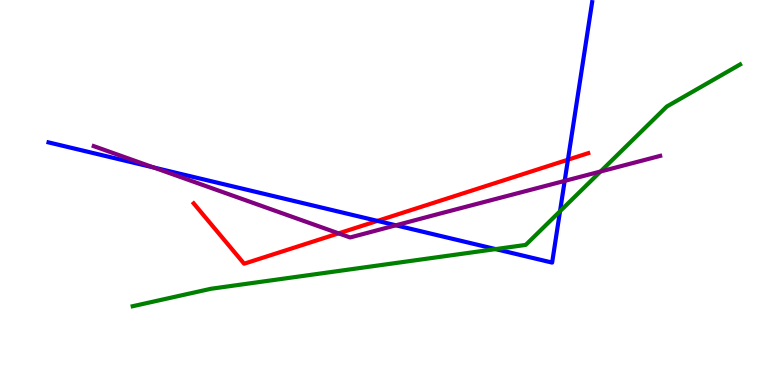[{'lines': ['blue', 'red'], 'intersections': [{'x': 4.87, 'y': 4.26}, {'x': 7.33, 'y': 5.85}]}, {'lines': ['green', 'red'], 'intersections': []}, {'lines': ['purple', 'red'], 'intersections': [{'x': 4.37, 'y': 3.94}]}, {'lines': ['blue', 'green'], 'intersections': [{'x': 6.4, 'y': 3.53}, {'x': 7.23, 'y': 4.51}]}, {'lines': ['blue', 'purple'], 'intersections': [{'x': 1.98, 'y': 5.65}, {'x': 5.11, 'y': 4.15}, {'x': 7.29, 'y': 5.3}]}, {'lines': ['green', 'purple'], 'intersections': [{'x': 7.75, 'y': 5.55}]}]